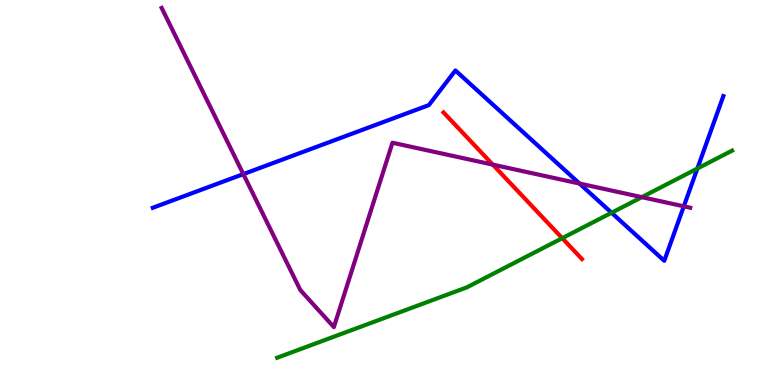[{'lines': ['blue', 'red'], 'intersections': []}, {'lines': ['green', 'red'], 'intersections': [{'x': 7.25, 'y': 3.81}]}, {'lines': ['purple', 'red'], 'intersections': [{'x': 6.36, 'y': 5.72}]}, {'lines': ['blue', 'green'], 'intersections': [{'x': 7.89, 'y': 4.47}, {'x': 9.0, 'y': 5.62}]}, {'lines': ['blue', 'purple'], 'intersections': [{'x': 3.14, 'y': 5.48}, {'x': 7.48, 'y': 5.23}, {'x': 8.82, 'y': 4.64}]}, {'lines': ['green', 'purple'], 'intersections': [{'x': 8.28, 'y': 4.88}]}]